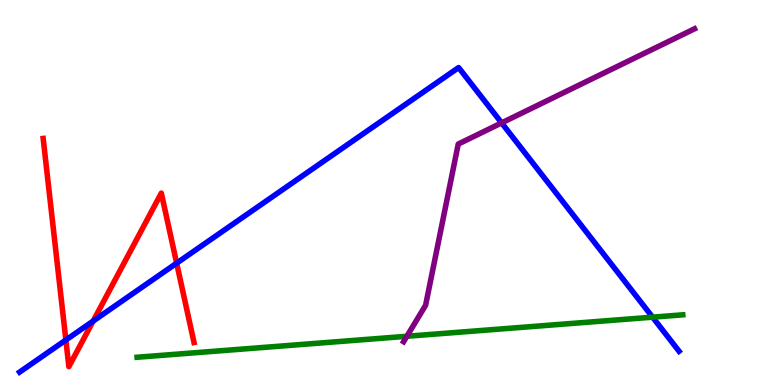[{'lines': ['blue', 'red'], 'intersections': [{'x': 0.85, 'y': 1.17}, {'x': 1.2, 'y': 1.66}, {'x': 2.28, 'y': 3.16}]}, {'lines': ['green', 'red'], 'intersections': []}, {'lines': ['purple', 'red'], 'intersections': []}, {'lines': ['blue', 'green'], 'intersections': [{'x': 8.42, 'y': 1.76}]}, {'lines': ['blue', 'purple'], 'intersections': [{'x': 6.47, 'y': 6.81}]}, {'lines': ['green', 'purple'], 'intersections': [{'x': 5.25, 'y': 1.27}]}]